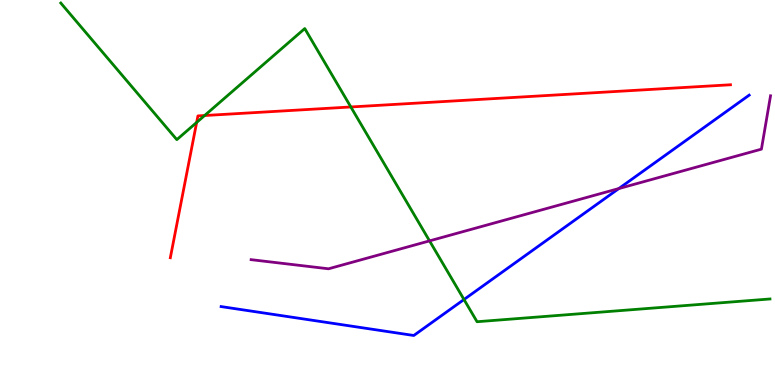[{'lines': ['blue', 'red'], 'intersections': []}, {'lines': ['green', 'red'], 'intersections': [{'x': 2.54, 'y': 6.82}, {'x': 2.64, 'y': 7.0}, {'x': 4.53, 'y': 7.22}]}, {'lines': ['purple', 'red'], 'intersections': []}, {'lines': ['blue', 'green'], 'intersections': [{'x': 5.99, 'y': 2.22}]}, {'lines': ['blue', 'purple'], 'intersections': [{'x': 7.98, 'y': 5.1}]}, {'lines': ['green', 'purple'], 'intersections': [{'x': 5.54, 'y': 3.74}]}]